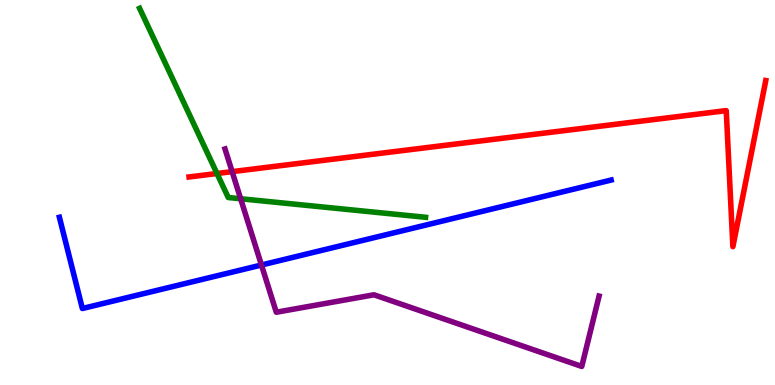[{'lines': ['blue', 'red'], 'intersections': []}, {'lines': ['green', 'red'], 'intersections': [{'x': 2.8, 'y': 5.49}]}, {'lines': ['purple', 'red'], 'intersections': [{'x': 3.0, 'y': 5.54}]}, {'lines': ['blue', 'green'], 'intersections': []}, {'lines': ['blue', 'purple'], 'intersections': [{'x': 3.37, 'y': 3.12}]}, {'lines': ['green', 'purple'], 'intersections': [{'x': 3.11, 'y': 4.84}]}]